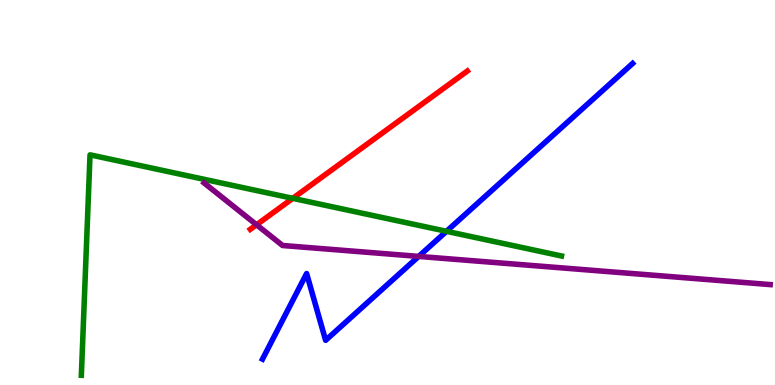[{'lines': ['blue', 'red'], 'intersections': []}, {'lines': ['green', 'red'], 'intersections': [{'x': 3.78, 'y': 4.85}]}, {'lines': ['purple', 'red'], 'intersections': [{'x': 3.31, 'y': 4.16}]}, {'lines': ['blue', 'green'], 'intersections': [{'x': 5.76, 'y': 3.99}]}, {'lines': ['blue', 'purple'], 'intersections': [{'x': 5.4, 'y': 3.34}]}, {'lines': ['green', 'purple'], 'intersections': []}]